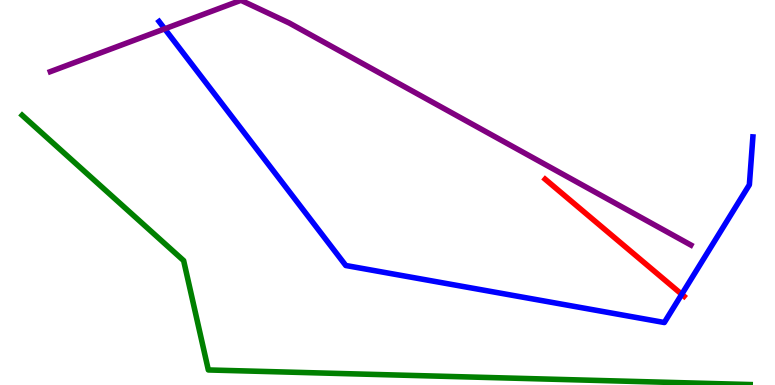[{'lines': ['blue', 'red'], 'intersections': [{'x': 8.8, 'y': 2.36}]}, {'lines': ['green', 'red'], 'intersections': []}, {'lines': ['purple', 'red'], 'intersections': []}, {'lines': ['blue', 'green'], 'intersections': []}, {'lines': ['blue', 'purple'], 'intersections': [{'x': 2.13, 'y': 9.25}]}, {'lines': ['green', 'purple'], 'intersections': []}]